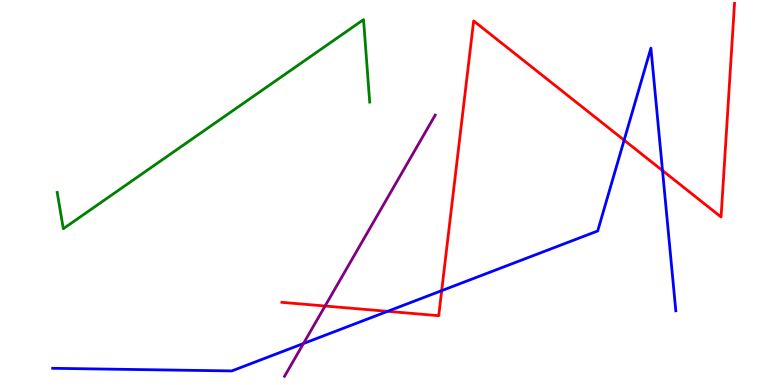[{'lines': ['blue', 'red'], 'intersections': [{'x': 5.0, 'y': 1.91}, {'x': 5.7, 'y': 2.45}, {'x': 8.05, 'y': 6.36}, {'x': 8.55, 'y': 5.57}]}, {'lines': ['green', 'red'], 'intersections': []}, {'lines': ['purple', 'red'], 'intersections': [{'x': 4.19, 'y': 2.05}]}, {'lines': ['blue', 'green'], 'intersections': []}, {'lines': ['blue', 'purple'], 'intersections': [{'x': 3.92, 'y': 1.08}]}, {'lines': ['green', 'purple'], 'intersections': []}]